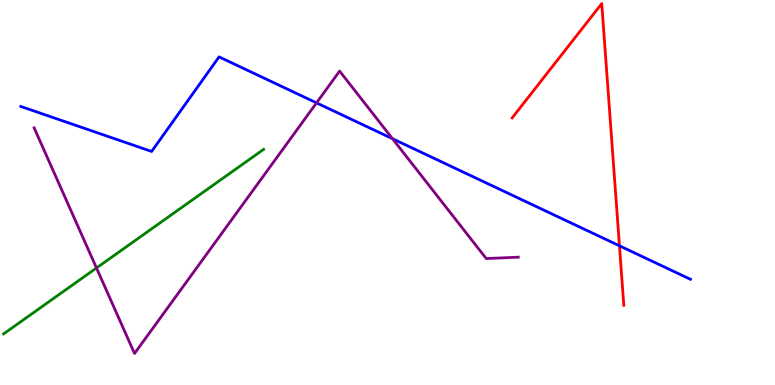[{'lines': ['blue', 'red'], 'intersections': [{'x': 7.99, 'y': 3.62}]}, {'lines': ['green', 'red'], 'intersections': []}, {'lines': ['purple', 'red'], 'intersections': []}, {'lines': ['blue', 'green'], 'intersections': []}, {'lines': ['blue', 'purple'], 'intersections': [{'x': 4.08, 'y': 7.33}, {'x': 5.06, 'y': 6.4}]}, {'lines': ['green', 'purple'], 'intersections': [{'x': 1.24, 'y': 3.04}]}]